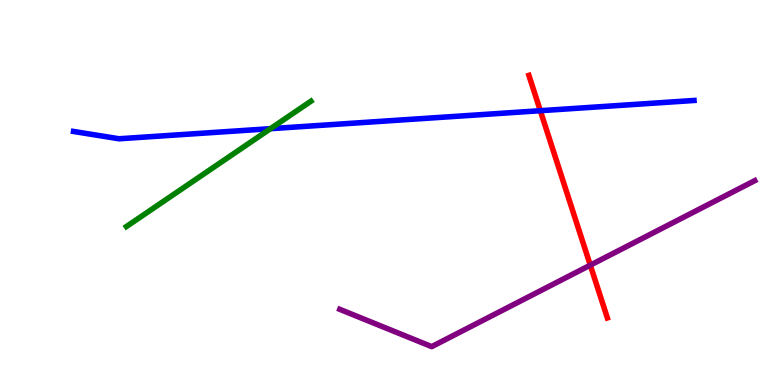[{'lines': ['blue', 'red'], 'intersections': [{'x': 6.97, 'y': 7.12}]}, {'lines': ['green', 'red'], 'intersections': []}, {'lines': ['purple', 'red'], 'intersections': [{'x': 7.62, 'y': 3.11}]}, {'lines': ['blue', 'green'], 'intersections': [{'x': 3.49, 'y': 6.66}]}, {'lines': ['blue', 'purple'], 'intersections': []}, {'lines': ['green', 'purple'], 'intersections': []}]